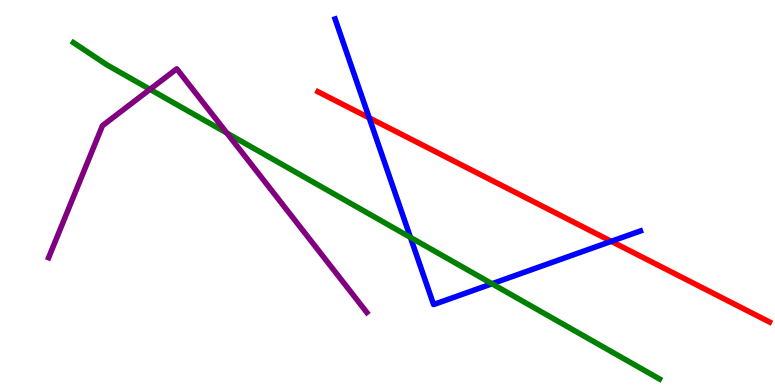[{'lines': ['blue', 'red'], 'intersections': [{'x': 4.76, 'y': 6.94}, {'x': 7.89, 'y': 3.73}]}, {'lines': ['green', 'red'], 'intersections': []}, {'lines': ['purple', 'red'], 'intersections': []}, {'lines': ['blue', 'green'], 'intersections': [{'x': 5.3, 'y': 3.83}, {'x': 6.35, 'y': 2.63}]}, {'lines': ['blue', 'purple'], 'intersections': []}, {'lines': ['green', 'purple'], 'intersections': [{'x': 1.94, 'y': 7.68}, {'x': 2.93, 'y': 6.54}]}]